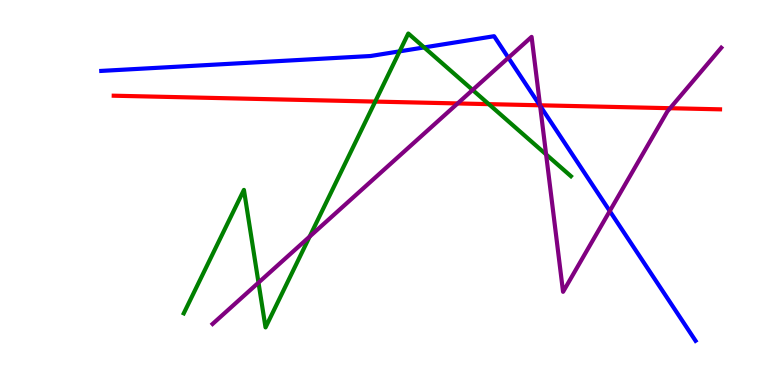[{'lines': ['blue', 'red'], 'intersections': [{'x': 6.97, 'y': 7.27}]}, {'lines': ['green', 'red'], 'intersections': [{'x': 4.84, 'y': 7.36}, {'x': 6.31, 'y': 7.3}]}, {'lines': ['purple', 'red'], 'intersections': [{'x': 5.9, 'y': 7.31}, {'x': 6.97, 'y': 7.27}, {'x': 8.65, 'y': 7.19}]}, {'lines': ['blue', 'green'], 'intersections': [{'x': 5.16, 'y': 8.67}, {'x': 5.47, 'y': 8.77}]}, {'lines': ['blue', 'purple'], 'intersections': [{'x': 6.56, 'y': 8.5}, {'x': 6.97, 'y': 7.25}, {'x': 7.87, 'y': 4.52}]}, {'lines': ['green', 'purple'], 'intersections': [{'x': 3.34, 'y': 2.66}, {'x': 4.0, 'y': 3.85}, {'x': 6.1, 'y': 7.66}, {'x': 7.05, 'y': 5.99}]}]